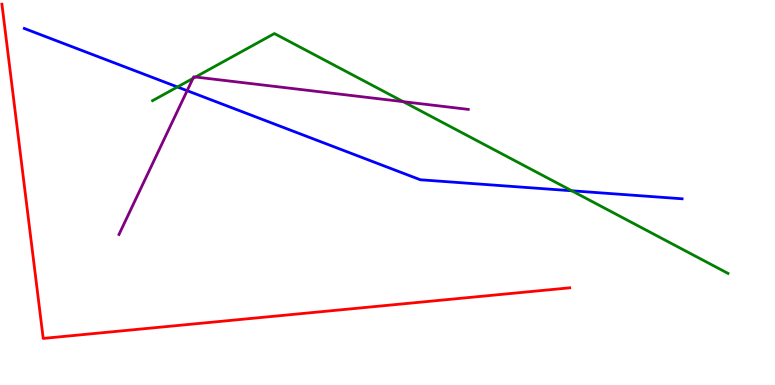[{'lines': ['blue', 'red'], 'intersections': []}, {'lines': ['green', 'red'], 'intersections': []}, {'lines': ['purple', 'red'], 'intersections': []}, {'lines': ['blue', 'green'], 'intersections': [{'x': 2.29, 'y': 7.74}, {'x': 7.38, 'y': 5.04}]}, {'lines': ['blue', 'purple'], 'intersections': [{'x': 2.41, 'y': 7.64}]}, {'lines': ['green', 'purple'], 'intersections': [{'x': 2.49, 'y': 7.96}, {'x': 2.52, 'y': 8.0}, {'x': 5.2, 'y': 7.36}]}]